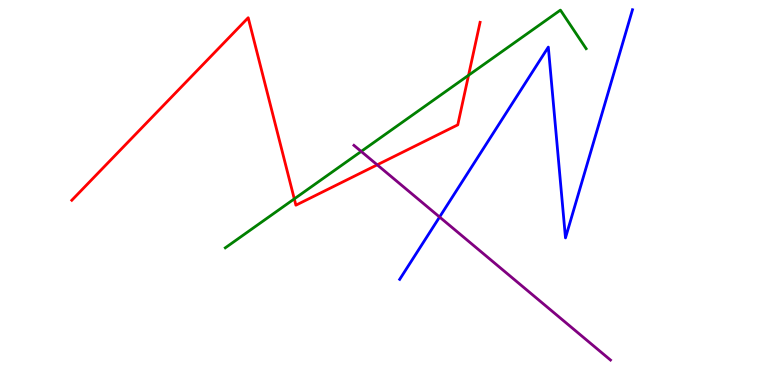[{'lines': ['blue', 'red'], 'intersections': []}, {'lines': ['green', 'red'], 'intersections': [{'x': 3.8, 'y': 4.83}, {'x': 6.05, 'y': 8.04}]}, {'lines': ['purple', 'red'], 'intersections': [{'x': 4.87, 'y': 5.72}]}, {'lines': ['blue', 'green'], 'intersections': []}, {'lines': ['blue', 'purple'], 'intersections': [{'x': 5.67, 'y': 4.36}]}, {'lines': ['green', 'purple'], 'intersections': [{'x': 4.66, 'y': 6.07}]}]